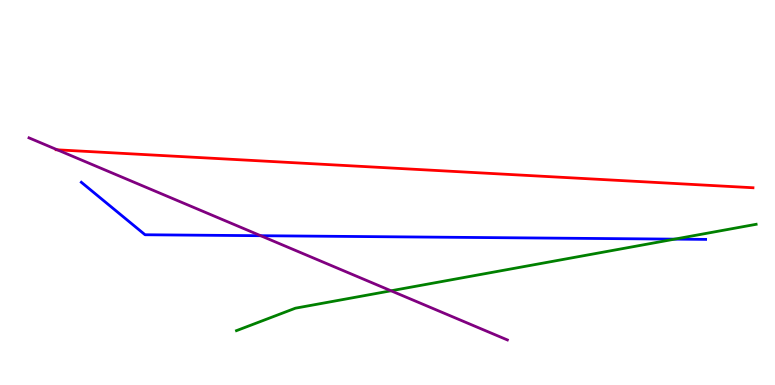[{'lines': ['blue', 'red'], 'intersections': []}, {'lines': ['green', 'red'], 'intersections': []}, {'lines': ['purple', 'red'], 'intersections': [{'x': 0.74, 'y': 6.11}]}, {'lines': ['blue', 'green'], 'intersections': [{'x': 8.71, 'y': 3.79}]}, {'lines': ['blue', 'purple'], 'intersections': [{'x': 3.36, 'y': 3.88}]}, {'lines': ['green', 'purple'], 'intersections': [{'x': 5.05, 'y': 2.45}]}]